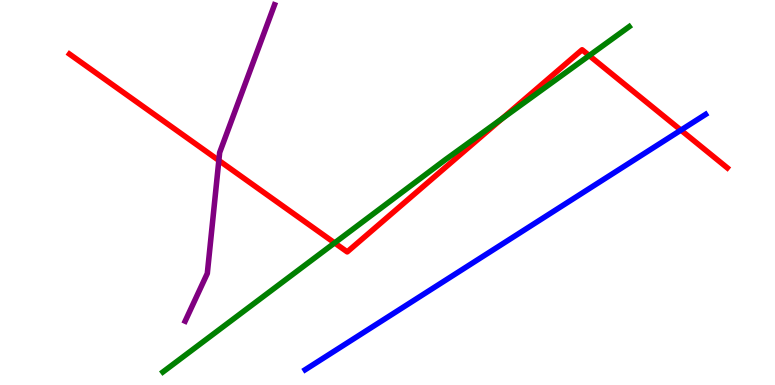[{'lines': ['blue', 'red'], 'intersections': [{'x': 8.79, 'y': 6.62}]}, {'lines': ['green', 'red'], 'intersections': [{'x': 4.32, 'y': 3.69}, {'x': 6.48, 'y': 6.92}, {'x': 7.6, 'y': 8.56}]}, {'lines': ['purple', 'red'], 'intersections': [{'x': 2.82, 'y': 5.83}]}, {'lines': ['blue', 'green'], 'intersections': []}, {'lines': ['blue', 'purple'], 'intersections': []}, {'lines': ['green', 'purple'], 'intersections': []}]